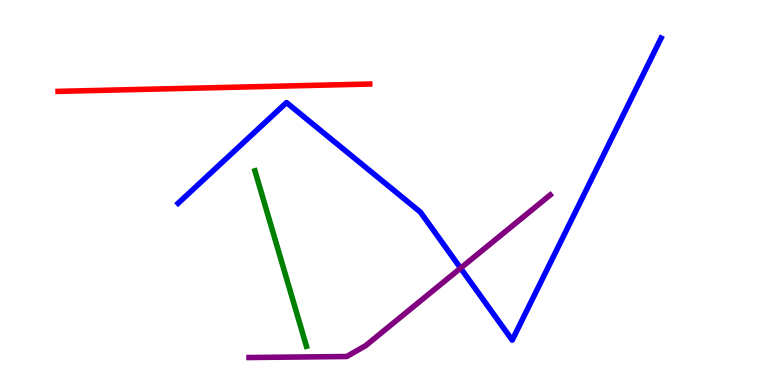[{'lines': ['blue', 'red'], 'intersections': []}, {'lines': ['green', 'red'], 'intersections': []}, {'lines': ['purple', 'red'], 'intersections': []}, {'lines': ['blue', 'green'], 'intersections': []}, {'lines': ['blue', 'purple'], 'intersections': [{'x': 5.94, 'y': 3.04}]}, {'lines': ['green', 'purple'], 'intersections': []}]